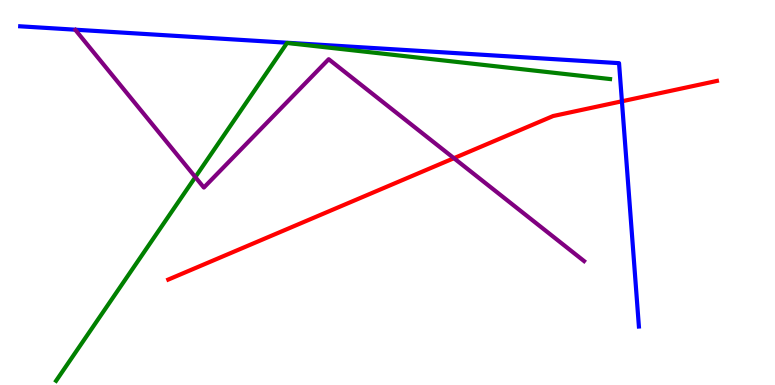[{'lines': ['blue', 'red'], 'intersections': [{'x': 8.02, 'y': 7.37}]}, {'lines': ['green', 'red'], 'intersections': []}, {'lines': ['purple', 'red'], 'intersections': [{'x': 5.86, 'y': 5.89}]}, {'lines': ['blue', 'green'], 'intersections': []}, {'lines': ['blue', 'purple'], 'intersections': []}, {'lines': ['green', 'purple'], 'intersections': [{'x': 2.52, 'y': 5.4}]}]